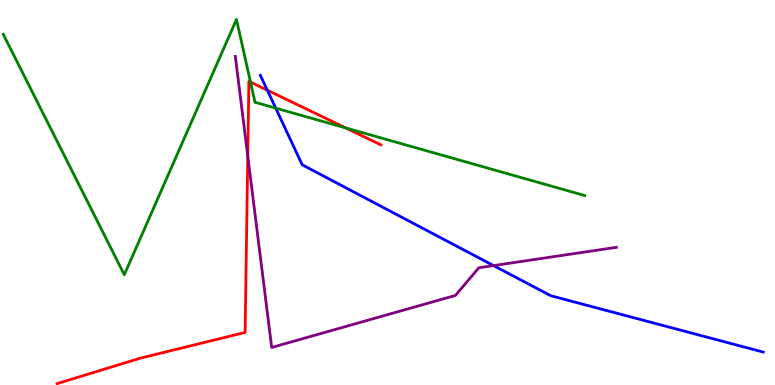[{'lines': ['blue', 'red'], 'intersections': [{'x': 3.45, 'y': 7.66}]}, {'lines': ['green', 'red'], 'intersections': [{'x': 3.23, 'y': 7.87}, {'x': 4.46, 'y': 6.68}]}, {'lines': ['purple', 'red'], 'intersections': [{'x': 3.2, 'y': 5.95}]}, {'lines': ['blue', 'green'], 'intersections': [{'x': 3.56, 'y': 7.19}]}, {'lines': ['blue', 'purple'], 'intersections': [{'x': 6.37, 'y': 3.1}]}, {'lines': ['green', 'purple'], 'intersections': []}]